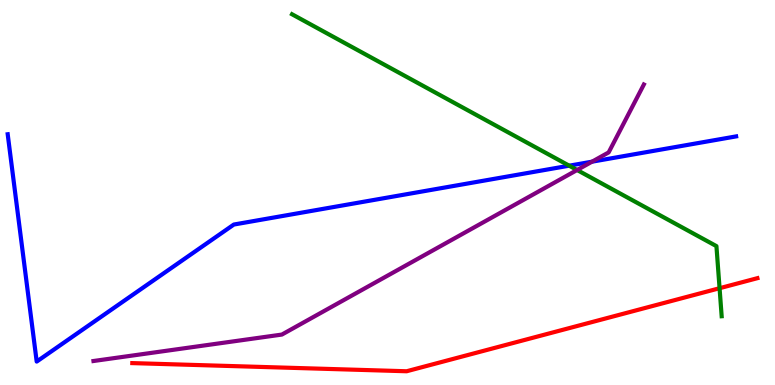[{'lines': ['blue', 'red'], 'intersections': []}, {'lines': ['green', 'red'], 'intersections': [{'x': 9.28, 'y': 2.51}]}, {'lines': ['purple', 'red'], 'intersections': []}, {'lines': ['blue', 'green'], 'intersections': [{'x': 7.34, 'y': 5.7}]}, {'lines': ['blue', 'purple'], 'intersections': [{'x': 7.64, 'y': 5.8}]}, {'lines': ['green', 'purple'], 'intersections': [{'x': 7.45, 'y': 5.58}]}]